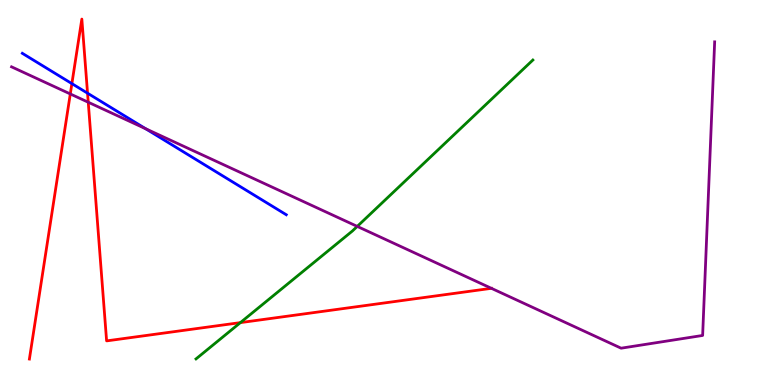[{'lines': ['blue', 'red'], 'intersections': [{'x': 0.928, 'y': 7.83}, {'x': 1.13, 'y': 7.58}]}, {'lines': ['green', 'red'], 'intersections': [{'x': 3.1, 'y': 1.62}]}, {'lines': ['purple', 'red'], 'intersections': [{'x': 0.907, 'y': 7.56}, {'x': 1.14, 'y': 7.34}]}, {'lines': ['blue', 'green'], 'intersections': []}, {'lines': ['blue', 'purple'], 'intersections': [{'x': 1.88, 'y': 6.66}]}, {'lines': ['green', 'purple'], 'intersections': [{'x': 4.61, 'y': 4.12}]}]